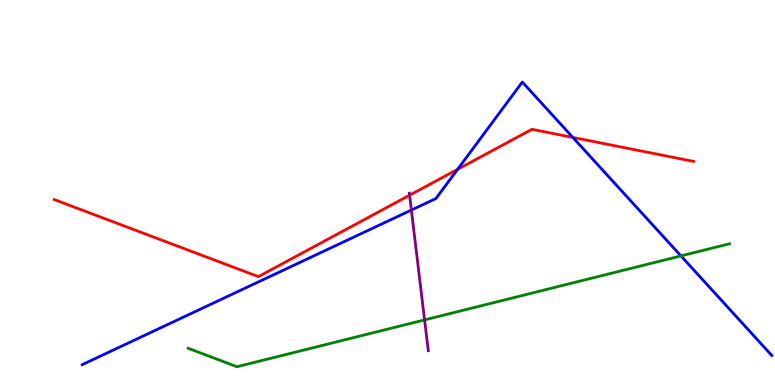[{'lines': ['blue', 'red'], 'intersections': [{'x': 5.9, 'y': 5.6}, {'x': 7.39, 'y': 6.43}]}, {'lines': ['green', 'red'], 'intersections': []}, {'lines': ['purple', 'red'], 'intersections': [{'x': 5.29, 'y': 4.93}]}, {'lines': ['blue', 'green'], 'intersections': [{'x': 8.79, 'y': 3.35}]}, {'lines': ['blue', 'purple'], 'intersections': [{'x': 5.31, 'y': 4.54}]}, {'lines': ['green', 'purple'], 'intersections': [{'x': 5.48, 'y': 1.69}]}]